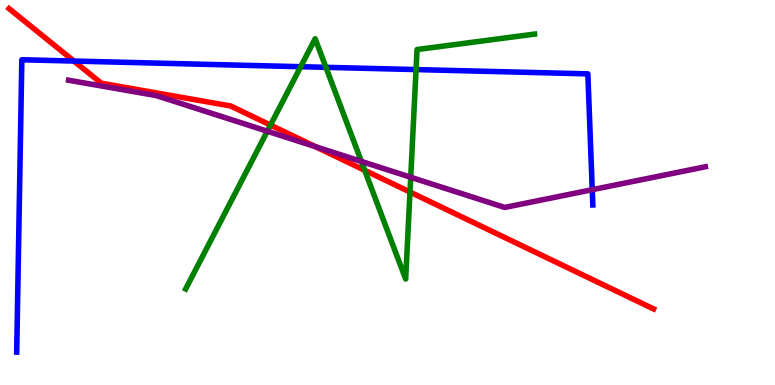[{'lines': ['blue', 'red'], 'intersections': [{'x': 0.954, 'y': 8.41}]}, {'lines': ['green', 'red'], 'intersections': [{'x': 3.49, 'y': 6.75}, {'x': 4.71, 'y': 5.58}, {'x': 5.29, 'y': 5.01}]}, {'lines': ['purple', 'red'], 'intersections': [{'x': 4.07, 'y': 6.19}]}, {'lines': ['blue', 'green'], 'intersections': [{'x': 3.88, 'y': 8.27}, {'x': 4.21, 'y': 8.25}, {'x': 5.37, 'y': 8.19}]}, {'lines': ['blue', 'purple'], 'intersections': [{'x': 7.64, 'y': 5.07}]}, {'lines': ['green', 'purple'], 'intersections': [{'x': 3.45, 'y': 6.59}, {'x': 4.66, 'y': 5.81}, {'x': 5.3, 'y': 5.4}]}]